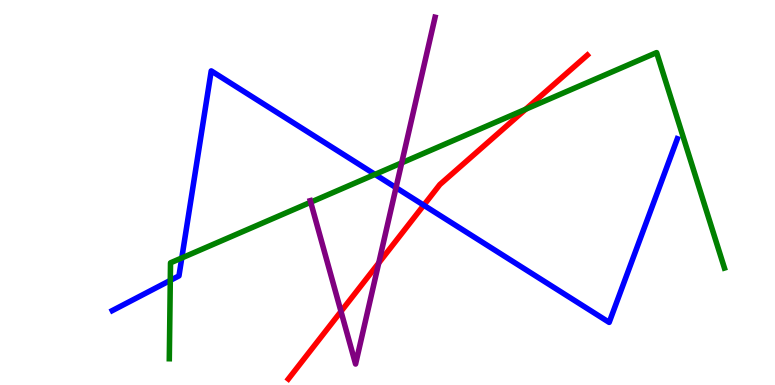[{'lines': ['blue', 'red'], 'intersections': [{'x': 5.47, 'y': 4.67}]}, {'lines': ['green', 'red'], 'intersections': [{'x': 6.78, 'y': 7.16}]}, {'lines': ['purple', 'red'], 'intersections': [{'x': 4.4, 'y': 1.91}, {'x': 4.89, 'y': 3.17}]}, {'lines': ['blue', 'green'], 'intersections': [{'x': 2.2, 'y': 2.72}, {'x': 2.35, 'y': 3.3}, {'x': 4.84, 'y': 5.47}]}, {'lines': ['blue', 'purple'], 'intersections': [{'x': 5.11, 'y': 5.13}]}, {'lines': ['green', 'purple'], 'intersections': [{'x': 4.01, 'y': 4.75}, {'x': 5.18, 'y': 5.77}]}]